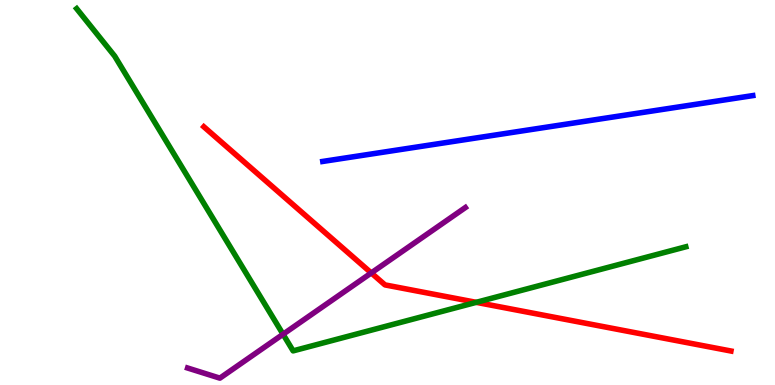[{'lines': ['blue', 'red'], 'intersections': []}, {'lines': ['green', 'red'], 'intersections': [{'x': 6.15, 'y': 2.15}]}, {'lines': ['purple', 'red'], 'intersections': [{'x': 4.79, 'y': 2.91}]}, {'lines': ['blue', 'green'], 'intersections': []}, {'lines': ['blue', 'purple'], 'intersections': []}, {'lines': ['green', 'purple'], 'intersections': [{'x': 3.65, 'y': 1.32}]}]